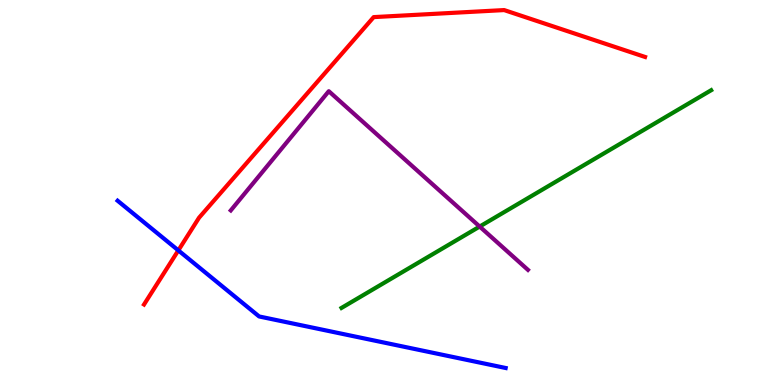[{'lines': ['blue', 'red'], 'intersections': [{'x': 2.3, 'y': 3.5}]}, {'lines': ['green', 'red'], 'intersections': []}, {'lines': ['purple', 'red'], 'intersections': []}, {'lines': ['blue', 'green'], 'intersections': []}, {'lines': ['blue', 'purple'], 'intersections': []}, {'lines': ['green', 'purple'], 'intersections': [{'x': 6.19, 'y': 4.12}]}]